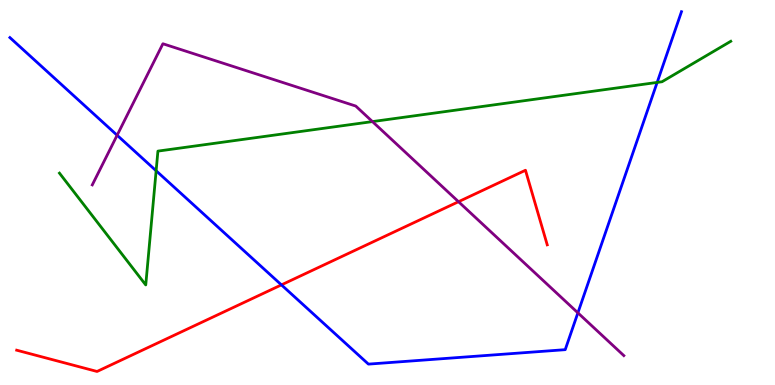[{'lines': ['blue', 'red'], 'intersections': [{'x': 3.63, 'y': 2.6}]}, {'lines': ['green', 'red'], 'intersections': []}, {'lines': ['purple', 'red'], 'intersections': [{'x': 5.92, 'y': 4.76}]}, {'lines': ['blue', 'green'], 'intersections': [{'x': 2.01, 'y': 5.56}, {'x': 8.48, 'y': 7.86}]}, {'lines': ['blue', 'purple'], 'intersections': [{'x': 1.51, 'y': 6.49}, {'x': 7.46, 'y': 1.87}]}, {'lines': ['green', 'purple'], 'intersections': [{'x': 4.81, 'y': 6.84}]}]